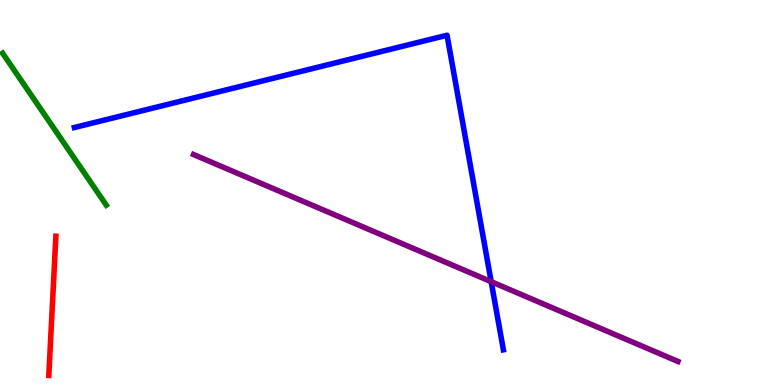[{'lines': ['blue', 'red'], 'intersections': []}, {'lines': ['green', 'red'], 'intersections': []}, {'lines': ['purple', 'red'], 'intersections': []}, {'lines': ['blue', 'green'], 'intersections': []}, {'lines': ['blue', 'purple'], 'intersections': [{'x': 6.34, 'y': 2.68}]}, {'lines': ['green', 'purple'], 'intersections': []}]